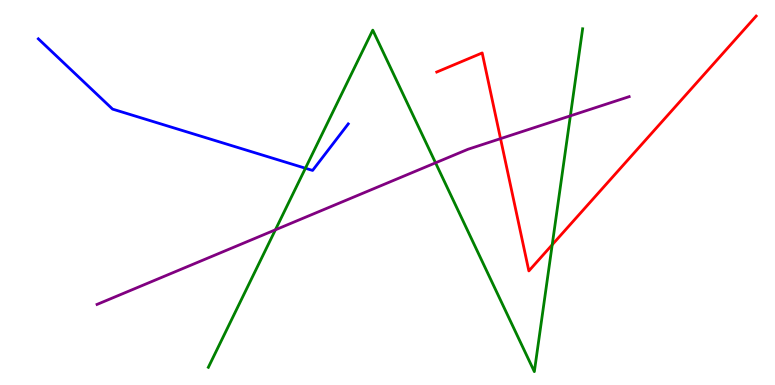[{'lines': ['blue', 'red'], 'intersections': []}, {'lines': ['green', 'red'], 'intersections': [{'x': 7.13, 'y': 3.64}]}, {'lines': ['purple', 'red'], 'intersections': [{'x': 6.46, 'y': 6.4}]}, {'lines': ['blue', 'green'], 'intersections': [{'x': 3.94, 'y': 5.63}]}, {'lines': ['blue', 'purple'], 'intersections': []}, {'lines': ['green', 'purple'], 'intersections': [{'x': 3.55, 'y': 4.03}, {'x': 5.62, 'y': 5.77}, {'x': 7.36, 'y': 6.99}]}]